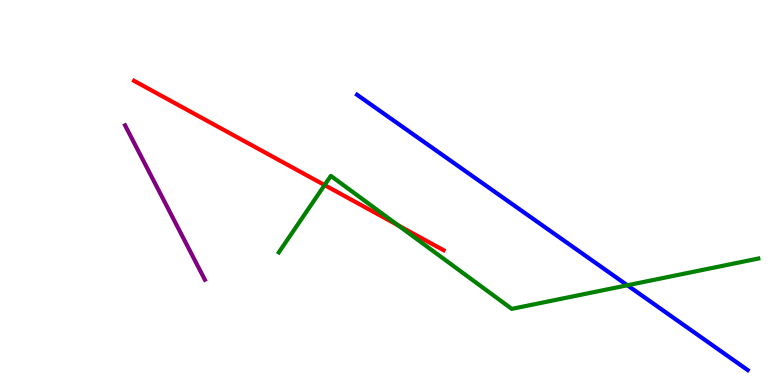[{'lines': ['blue', 'red'], 'intersections': []}, {'lines': ['green', 'red'], 'intersections': [{'x': 4.19, 'y': 5.19}, {'x': 5.14, 'y': 4.15}]}, {'lines': ['purple', 'red'], 'intersections': []}, {'lines': ['blue', 'green'], 'intersections': [{'x': 8.1, 'y': 2.59}]}, {'lines': ['blue', 'purple'], 'intersections': []}, {'lines': ['green', 'purple'], 'intersections': []}]